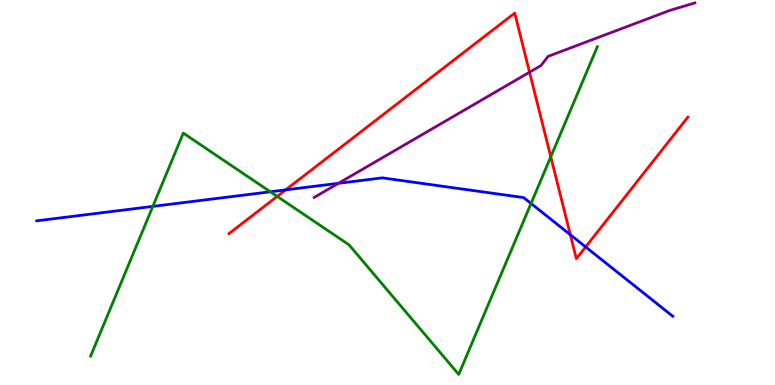[{'lines': ['blue', 'red'], 'intersections': [{'x': 3.69, 'y': 5.07}, {'x': 7.36, 'y': 3.9}, {'x': 7.56, 'y': 3.59}]}, {'lines': ['green', 'red'], 'intersections': [{'x': 3.58, 'y': 4.9}, {'x': 7.11, 'y': 5.93}]}, {'lines': ['purple', 'red'], 'intersections': [{'x': 6.83, 'y': 8.12}]}, {'lines': ['blue', 'green'], 'intersections': [{'x': 1.97, 'y': 4.64}, {'x': 3.49, 'y': 5.02}, {'x': 6.85, 'y': 4.72}]}, {'lines': ['blue', 'purple'], 'intersections': [{'x': 4.37, 'y': 5.24}]}, {'lines': ['green', 'purple'], 'intersections': []}]